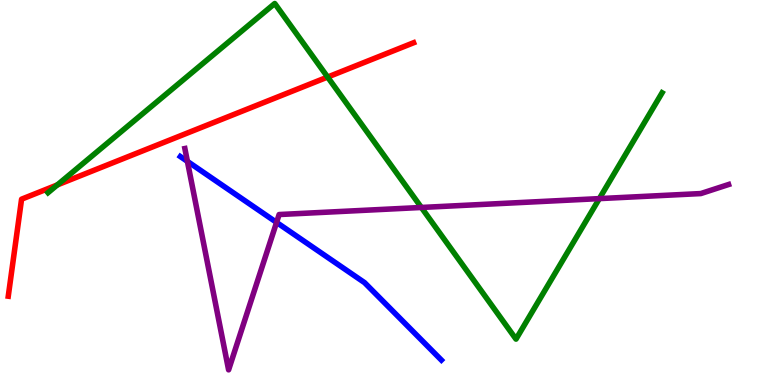[{'lines': ['blue', 'red'], 'intersections': []}, {'lines': ['green', 'red'], 'intersections': [{'x': 0.74, 'y': 5.2}, {'x': 4.23, 'y': 8.0}]}, {'lines': ['purple', 'red'], 'intersections': []}, {'lines': ['blue', 'green'], 'intersections': []}, {'lines': ['blue', 'purple'], 'intersections': [{'x': 2.42, 'y': 5.81}, {'x': 3.57, 'y': 4.22}]}, {'lines': ['green', 'purple'], 'intersections': [{'x': 5.44, 'y': 4.61}, {'x': 7.73, 'y': 4.84}]}]